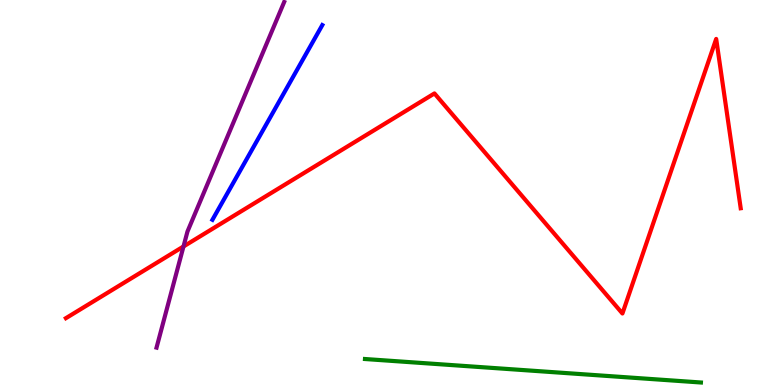[{'lines': ['blue', 'red'], 'intersections': []}, {'lines': ['green', 'red'], 'intersections': []}, {'lines': ['purple', 'red'], 'intersections': [{'x': 2.37, 'y': 3.6}]}, {'lines': ['blue', 'green'], 'intersections': []}, {'lines': ['blue', 'purple'], 'intersections': []}, {'lines': ['green', 'purple'], 'intersections': []}]